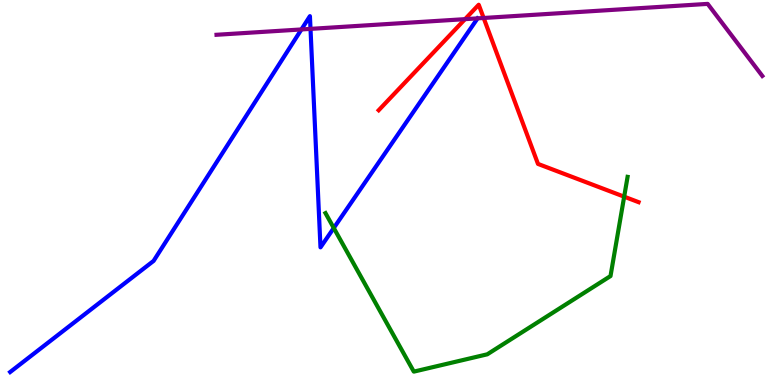[{'lines': ['blue', 'red'], 'intersections': []}, {'lines': ['green', 'red'], 'intersections': [{'x': 8.05, 'y': 4.89}]}, {'lines': ['purple', 'red'], 'intersections': [{'x': 6.0, 'y': 9.5}, {'x': 6.24, 'y': 9.53}]}, {'lines': ['blue', 'green'], 'intersections': [{'x': 4.31, 'y': 4.08}]}, {'lines': ['blue', 'purple'], 'intersections': [{'x': 3.89, 'y': 9.24}, {'x': 4.01, 'y': 9.25}]}, {'lines': ['green', 'purple'], 'intersections': []}]